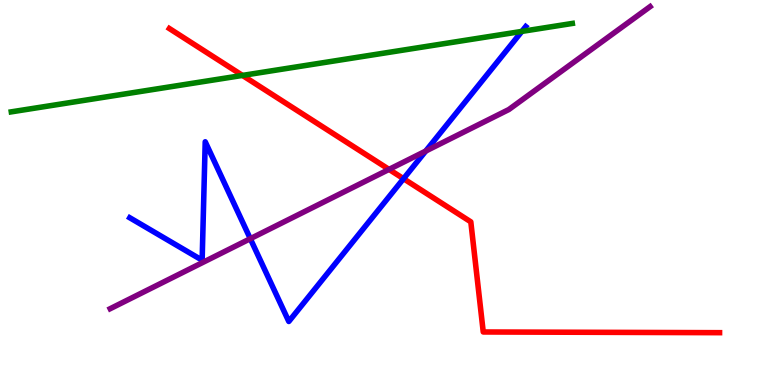[{'lines': ['blue', 'red'], 'intersections': [{'x': 5.21, 'y': 5.36}]}, {'lines': ['green', 'red'], 'intersections': [{'x': 3.13, 'y': 8.04}]}, {'lines': ['purple', 'red'], 'intersections': [{'x': 5.02, 'y': 5.6}]}, {'lines': ['blue', 'green'], 'intersections': [{'x': 6.73, 'y': 9.18}]}, {'lines': ['blue', 'purple'], 'intersections': [{'x': 3.23, 'y': 3.8}, {'x': 5.49, 'y': 6.08}]}, {'lines': ['green', 'purple'], 'intersections': []}]